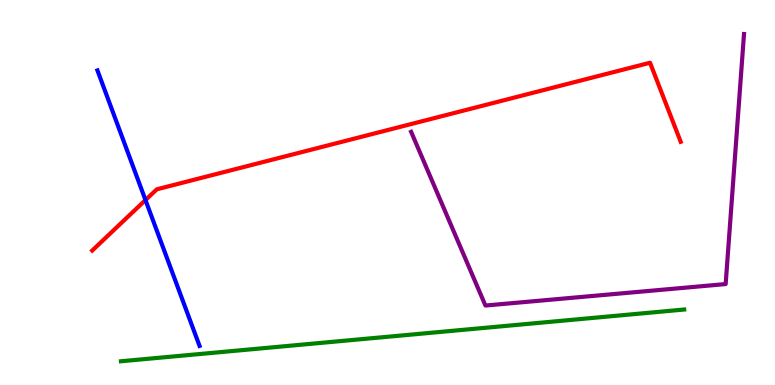[{'lines': ['blue', 'red'], 'intersections': [{'x': 1.88, 'y': 4.8}]}, {'lines': ['green', 'red'], 'intersections': []}, {'lines': ['purple', 'red'], 'intersections': []}, {'lines': ['blue', 'green'], 'intersections': []}, {'lines': ['blue', 'purple'], 'intersections': []}, {'lines': ['green', 'purple'], 'intersections': []}]